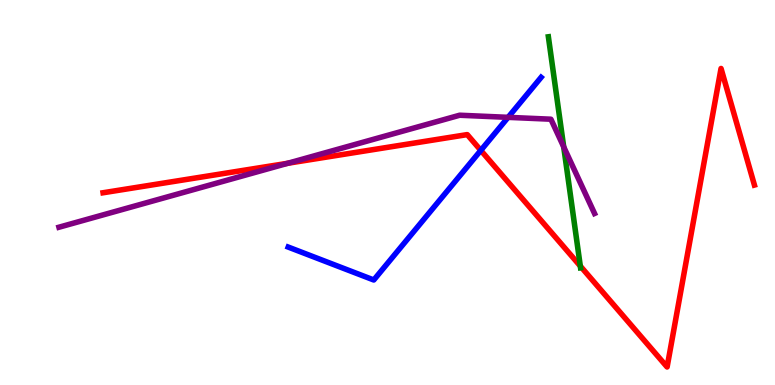[{'lines': ['blue', 'red'], 'intersections': [{'x': 6.2, 'y': 6.09}]}, {'lines': ['green', 'red'], 'intersections': [{'x': 7.49, 'y': 3.09}]}, {'lines': ['purple', 'red'], 'intersections': [{'x': 3.71, 'y': 5.76}]}, {'lines': ['blue', 'green'], 'intersections': []}, {'lines': ['blue', 'purple'], 'intersections': [{'x': 6.56, 'y': 6.95}]}, {'lines': ['green', 'purple'], 'intersections': [{'x': 7.27, 'y': 6.19}]}]